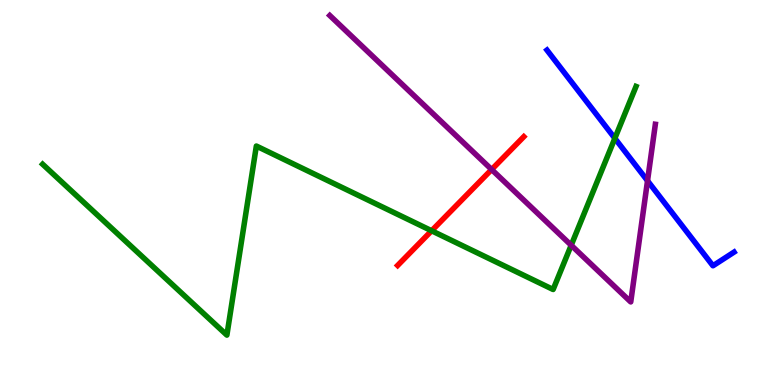[{'lines': ['blue', 'red'], 'intersections': []}, {'lines': ['green', 'red'], 'intersections': [{'x': 5.57, 'y': 4.01}]}, {'lines': ['purple', 'red'], 'intersections': [{'x': 6.34, 'y': 5.6}]}, {'lines': ['blue', 'green'], 'intersections': [{'x': 7.93, 'y': 6.41}]}, {'lines': ['blue', 'purple'], 'intersections': [{'x': 8.36, 'y': 5.3}]}, {'lines': ['green', 'purple'], 'intersections': [{'x': 7.37, 'y': 3.63}]}]